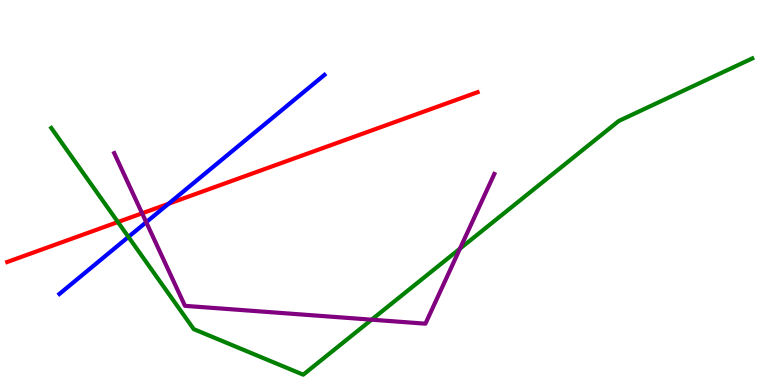[{'lines': ['blue', 'red'], 'intersections': [{'x': 2.17, 'y': 4.71}]}, {'lines': ['green', 'red'], 'intersections': [{'x': 1.52, 'y': 4.23}]}, {'lines': ['purple', 'red'], 'intersections': [{'x': 1.83, 'y': 4.46}]}, {'lines': ['blue', 'green'], 'intersections': [{'x': 1.66, 'y': 3.85}]}, {'lines': ['blue', 'purple'], 'intersections': [{'x': 1.89, 'y': 4.23}]}, {'lines': ['green', 'purple'], 'intersections': [{'x': 4.79, 'y': 1.7}, {'x': 5.93, 'y': 3.54}]}]